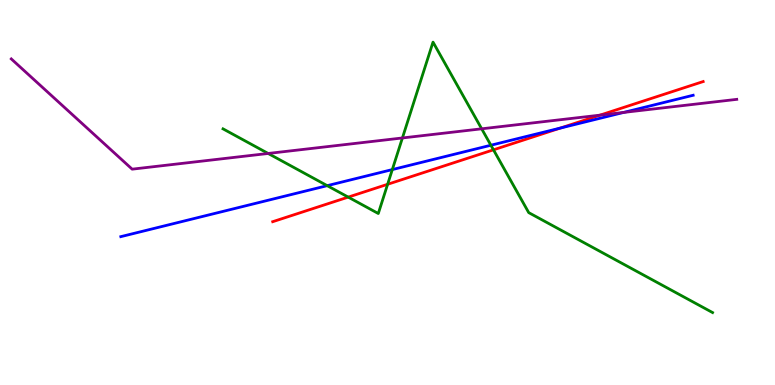[{'lines': ['blue', 'red'], 'intersections': [{'x': 7.23, 'y': 6.67}]}, {'lines': ['green', 'red'], 'intersections': [{'x': 4.49, 'y': 4.88}, {'x': 5.0, 'y': 5.21}, {'x': 6.37, 'y': 6.11}]}, {'lines': ['purple', 'red'], 'intersections': [{'x': 7.74, 'y': 7.01}]}, {'lines': ['blue', 'green'], 'intersections': [{'x': 4.22, 'y': 5.18}, {'x': 5.06, 'y': 5.6}, {'x': 6.33, 'y': 6.23}]}, {'lines': ['blue', 'purple'], 'intersections': [{'x': 8.05, 'y': 7.08}]}, {'lines': ['green', 'purple'], 'intersections': [{'x': 3.46, 'y': 6.01}, {'x': 5.19, 'y': 6.42}, {'x': 6.22, 'y': 6.65}]}]